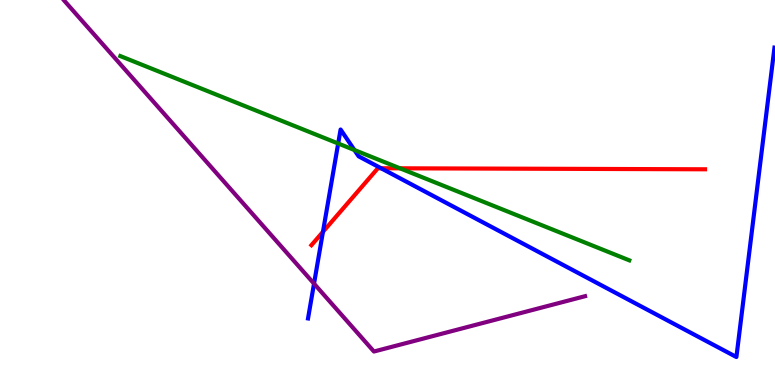[{'lines': ['blue', 'red'], 'intersections': [{'x': 4.17, 'y': 3.98}, {'x': 4.92, 'y': 5.63}]}, {'lines': ['green', 'red'], 'intersections': [{'x': 5.16, 'y': 5.63}]}, {'lines': ['purple', 'red'], 'intersections': []}, {'lines': ['blue', 'green'], 'intersections': [{'x': 4.36, 'y': 6.27}, {'x': 4.57, 'y': 6.1}]}, {'lines': ['blue', 'purple'], 'intersections': [{'x': 4.05, 'y': 2.63}]}, {'lines': ['green', 'purple'], 'intersections': []}]